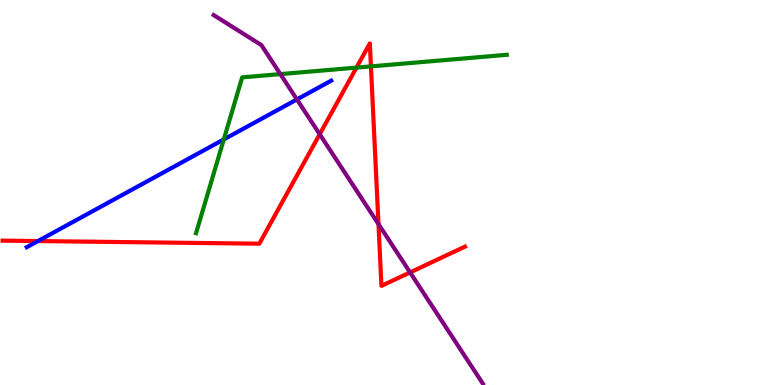[{'lines': ['blue', 'red'], 'intersections': [{'x': 0.49, 'y': 3.74}]}, {'lines': ['green', 'red'], 'intersections': [{'x': 4.6, 'y': 8.24}, {'x': 4.79, 'y': 8.28}]}, {'lines': ['purple', 'red'], 'intersections': [{'x': 4.13, 'y': 6.51}, {'x': 4.88, 'y': 4.18}, {'x': 5.29, 'y': 2.92}]}, {'lines': ['blue', 'green'], 'intersections': [{'x': 2.89, 'y': 6.38}]}, {'lines': ['blue', 'purple'], 'intersections': [{'x': 3.83, 'y': 7.42}]}, {'lines': ['green', 'purple'], 'intersections': [{'x': 3.62, 'y': 8.08}]}]